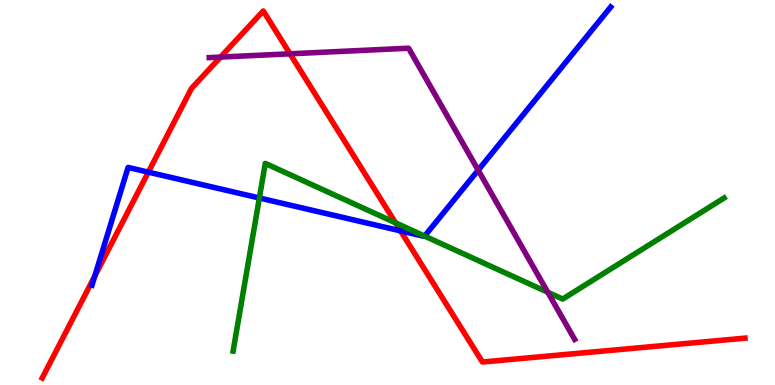[{'lines': ['blue', 'red'], 'intersections': [{'x': 1.22, 'y': 2.83}, {'x': 1.91, 'y': 5.53}, {'x': 5.17, 'y': 4.0}]}, {'lines': ['green', 'red'], 'intersections': [{'x': 5.1, 'y': 4.21}]}, {'lines': ['purple', 'red'], 'intersections': [{'x': 2.85, 'y': 8.52}, {'x': 3.74, 'y': 8.6}]}, {'lines': ['blue', 'green'], 'intersections': [{'x': 3.35, 'y': 4.86}, {'x': 5.48, 'y': 3.87}]}, {'lines': ['blue', 'purple'], 'intersections': [{'x': 6.17, 'y': 5.58}]}, {'lines': ['green', 'purple'], 'intersections': [{'x': 7.07, 'y': 2.41}]}]